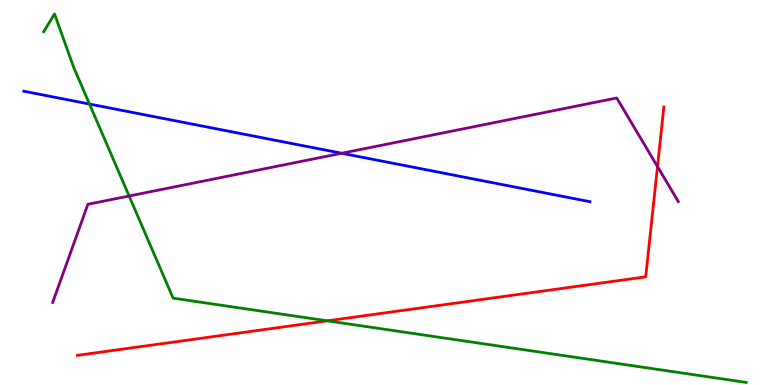[{'lines': ['blue', 'red'], 'intersections': []}, {'lines': ['green', 'red'], 'intersections': [{'x': 4.22, 'y': 1.67}]}, {'lines': ['purple', 'red'], 'intersections': [{'x': 8.48, 'y': 5.67}]}, {'lines': ['blue', 'green'], 'intersections': [{'x': 1.15, 'y': 7.3}]}, {'lines': ['blue', 'purple'], 'intersections': [{'x': 4.41, 'y': 6.02}]}, {'lines': ['green', 'purple'], 'intersections': [{'x': 1.67, 'y': 4.91}]}]